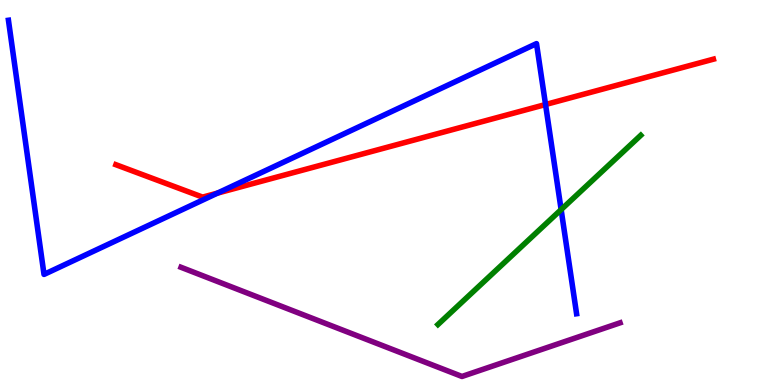[{'lines': ['blue', 'red'], 'intersections': [{'x': 2.81, 'y': 4.98}, {'x': 7.04, 'y': 7.29}]}, {'lines': ['green', 'red'], 'intersections': []}, {'lines': ['purple', 'red'], 'intersections': []}, {'lines': ['blue', 'green'], 'intersections': [{'x': 7.24, 'y': 4.56}]}, {'lines': ['blue', 'purple'], 'intersections': []}, {'lines': ['green', 'purple'], 'intersections': []}]